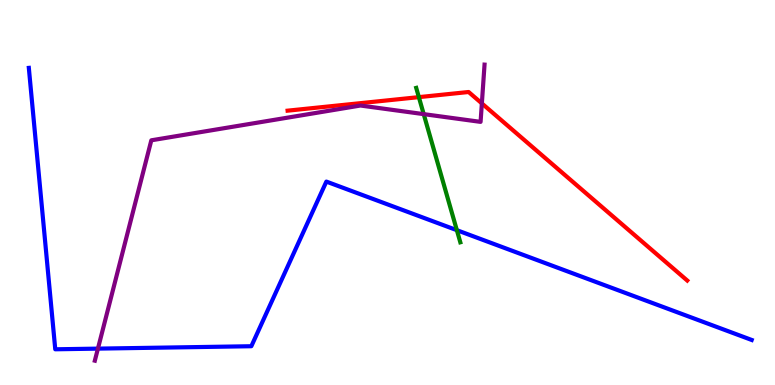[{'lines': ['blue', 'red'], 'intersections': []}, {'lines': ['green', 'red'], 'intersections': [{'x': 5.4, 'y': 7.48}]}, {'lines': ['purple', 'red'], 'intersections': [{'x': 6.22, 'y': 7.31}]}, {'lines': ['blue', 'green'], 'intersections': [{'x': 5.89, 'y': 4.02}]}, {'lines': ['blue', 'purple'], 'intersections': [{'x': 1.26, 'y': 0.945}]}, {'lines': ['green', 'purple'], 'intersections': [{'x': 5.47, 'y': 7.04}]}]